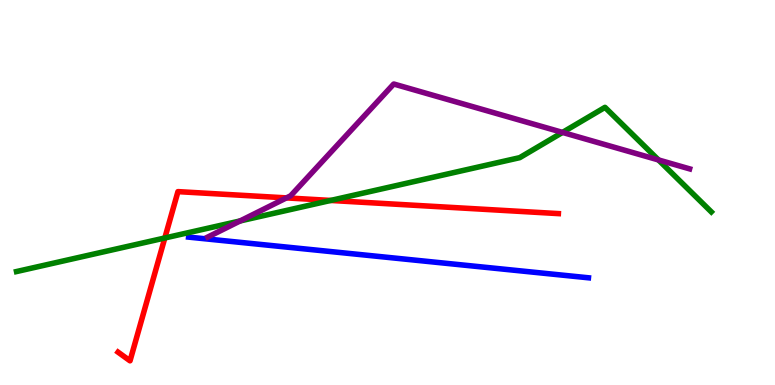[{'lines': ['blue', 'red'], 'intersections': []}, {'lines': ['green', 'red'], 'intersections': [{'x': 2.13, 'y': 3.82}, {'x': 4.27, 'y': 4.79}]}, {'lines': ['purple', 'red'], 'intersections': [{'x': 3.7, 'y': 4.86}]}, {'lines': ['blue', 'green'], 'intersections': []}, {'lines': ['blue', 'purple'], 'intersections': []}, {'lines': ['green', 'purple'], 'intersections': [{'x': 3.1, 'y': 4.26}, {'x': 7.26, 'y': 6.56}, {'x': 8.5, 'y': 5.85}]}]